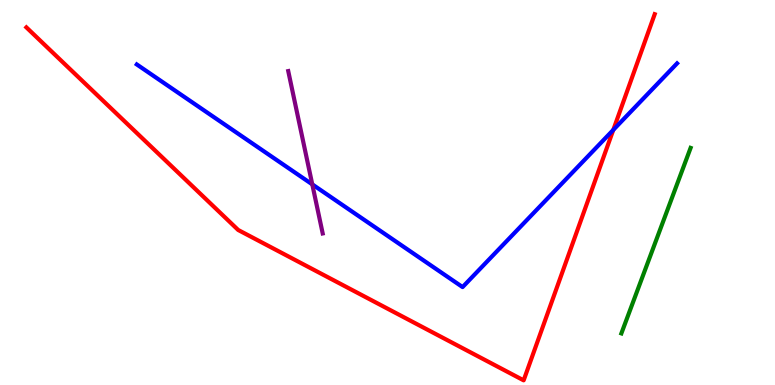[{'lines': ['blue', 'red'], 'intersections': [{'x': 7.91, 'y': 6.63}]}, {'lines': ['green', 'red'], 'intersections': []}, {'lines': ['purple', 'red'], 'intersections': []}, {'lines': ['blue', 'green'], 'intersections': []}, {'lines': ['blue', 'purple'], 'intersections': [{'x': 4.03, 'y': 5.21}]}, {'lines': ['green', 'purple'], 'intersections': []}]